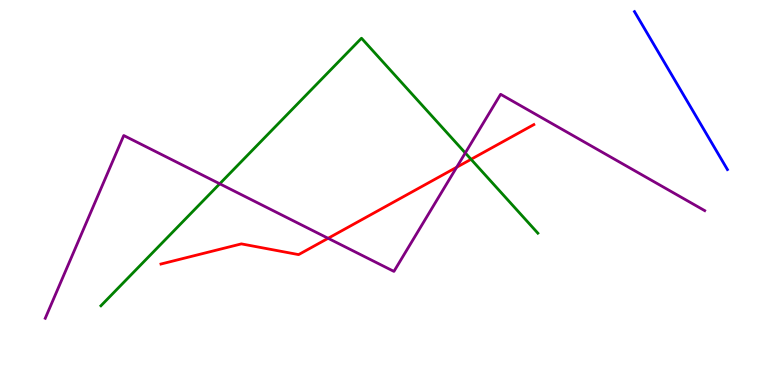[{'lines': ['blue', 'red'], 'intersections': []}, {'lines': ['green', 'red'], 'intersections': [{'x': 6.08, 'y': 5.86}]}, {'lines': ['purple', 'red'], 'intersections': [{'x': 4.23, 'y': 3.81}, {'x': 5.89, 'y': 5.66}]}, {'lines': ['blue', 'green'], 'intersections': []}, {'lines': ['blue', 'purple'], 'intersections': []}, {'lines': ['green', 'purple'], 'intersections': [{'x': 2.84, 'y': 5.23}, {'x': 6.0, 'y': 6.03}]}]